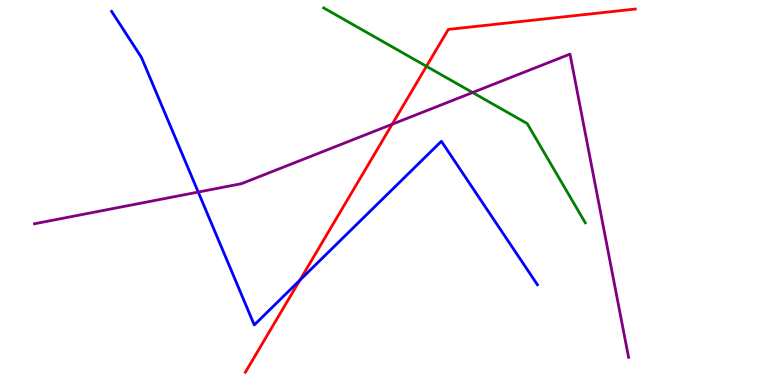[{'lines': ['blue', 'red'], 'intersections': [{'x': 3.87, 'y': 2.72}]}, {'lines': ['green', 'red'], 'intersections': [{'x': 5.5, 'y': 8.28}]}, {'lines': ['purple', 'red'], 'intersections': [{'x': 5.06, 'y': 6.77}]}, {'lines': ['blue', 'green'], 'intersections': []}, {'lines': ['blue', 'purple'], 'intersections': [{'x': 2.56, 'y': 5.01}]}, {'lines': ['green', 'purple'], 'intersections': [{'x': 6.1, 'y': 7.6}]}]